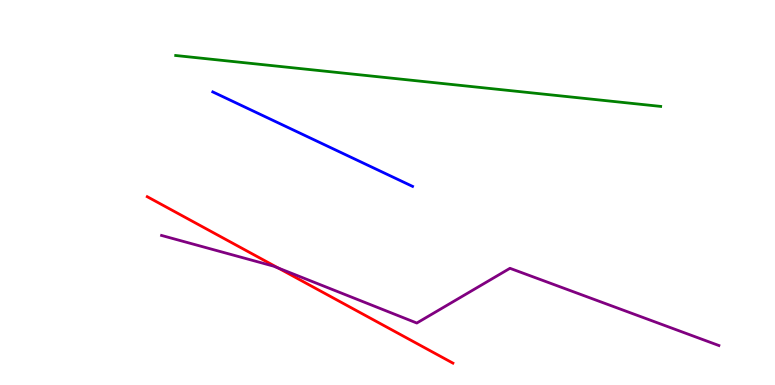[{'lines': ['blue', 'red'], 'intersections': []}, {'lines': ['green', 'red'], 'intersections': []}, {'lines': ['purple', 'red'], 'intersections': [{'x': 3.59, 'y': 3.04}]}, {'lines': ['blue', 'green'], 'intersections': []}, {'lines': ['blue', 'purple'], 'intersections': []}, {'lines': ['green', 'purple'], 'intersections': []}]